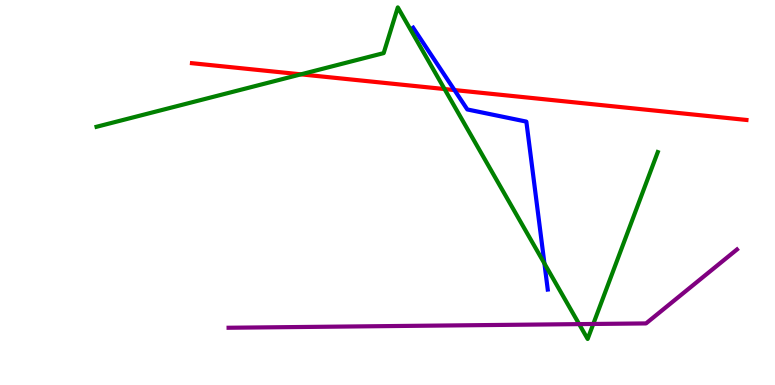[{'lines': ['blue', 'red'], 'intersections': [{'x': 5.86, 'y': 7.66}]}, {'lines': ['green', 'red'], 'intersections': [{'x': 3.88, 'y': 8.07}, {'x': 5.74, 'y': 7.69}]}, {'lines': ['purple', 'red'], 'intersections': []}, {'lines': ['blue', 'green'], 'intersections': [{'x': 7.02, 'y': 3.16}]}, {'lines': ['blue', 'purple'], 'intersections': []}, {'lines': ['green', 'purple'], 'intersections': [{'x': 7.47, 'y': 1.58}, {'x': 7.66, 'y': 1.59}]}]